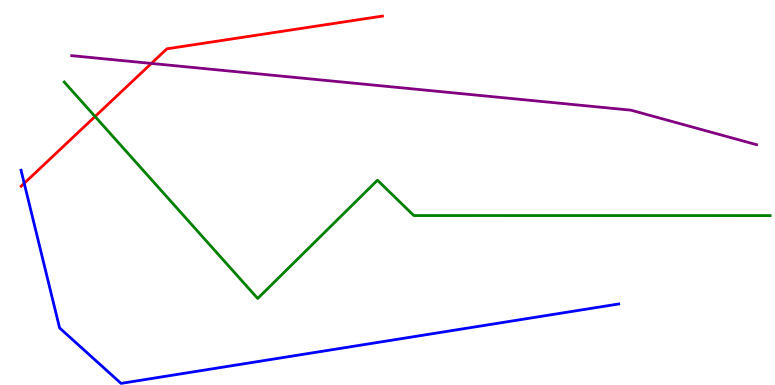[{'lines': ['blue', 'red'], 'intersections': [{'x': 0.313, 'y': 5.24}]}, {'lines': ['green', 'red'], 'intersections': [{'x': 1.23, 'y': 6.97}]}, {'lines': ['purple', 'red'], 'intersections': [{'x': 1.95, 'y': 8.35}]}, {'lines': ['blue', 'green'], 'intersections': []}, {'lines': ['blue', 'purple'], 'intersections': []}, {'lines': ['green', 'purple'], 'intersections': []}]